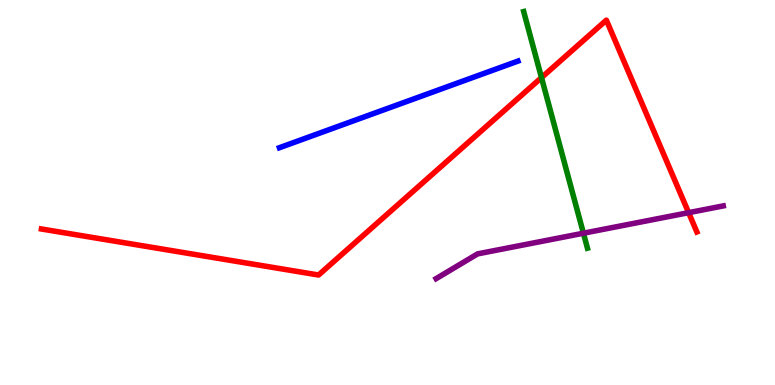[{'lines': ['blue', 'red'], 'intersections': []}, {'lines': ['green', 'red'], 'intersections': [{'x': 6.99, 'y': 7.98}]}, {'lines': ['purple', 'red'], 'intersections': [{'x': 8.89, 'y': 4.48}]}, {'lines': ['blue', 'green'], 'intersections': []}, {'lines': ['blue', 'purple'], 'intersections': []}, {'lines': ['green', 'purple'], 'intersections': [{'x': 7.53, 'y': 3.94}]}]